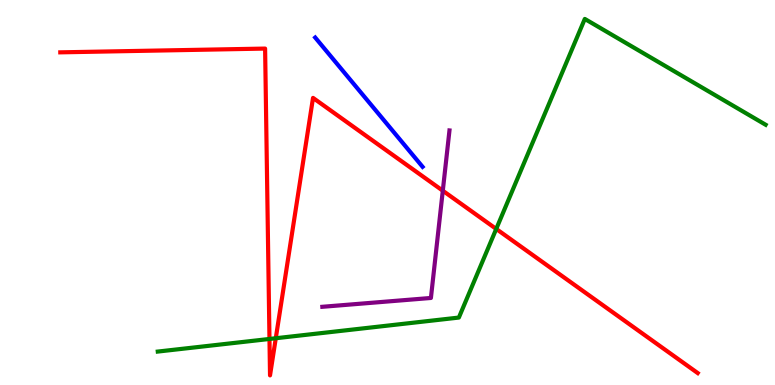[{'lines': ['blue', 'red'], 'intersections': []}, {'lines': ['green', 'red'], 'intersections': [{'x': 3.48, 'y': 1.2}, {'x': 3.56, 'y': 1.21}, {'x': 6.4, 'y': 4.05}]}, {'lines': ['purple', 'red'], 'intersections': [{'x': 5.71, 'y': 5.05}]}, {'lines': ['blue', 'green'], 'intersections': []}, {'lines': ['blue', 'purple'], 'intersections': []}, {'lines': ['green', 'purple'], 'intersections': []}]